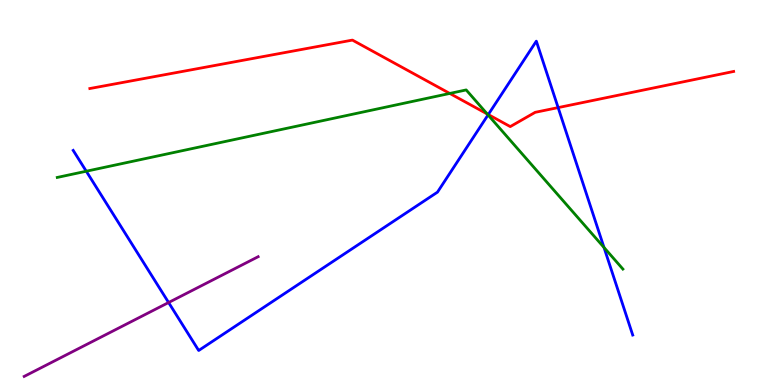[{'lines': ['blue', 'red'], 'intersections': [{'x': 6.3, 'y': 7.02}, {'x': 7.2, 'y': 7.21}]}, {'lines': ['green', 'red'], 'intersections': [{'x': 5.8, 'y': 7.57}, {'x': 6.29, 'y': 7.04}]}, {'lines': ['purple', 'red'], 'intersections': []}, {'lines': ['blue', 'green'], 'intersections': [{'x': 1.11, 'y': 5.55}, {'x': 6.3, 'y': 7.02}, {'x': 7.79, 'y': 3.57}]}, {'lines': ['blue', 'purple'], 'intersections': [{'x': 2.18, 'y': 2.14}]}, {'lines': ['green', 'purple'], 'intersections': []}]